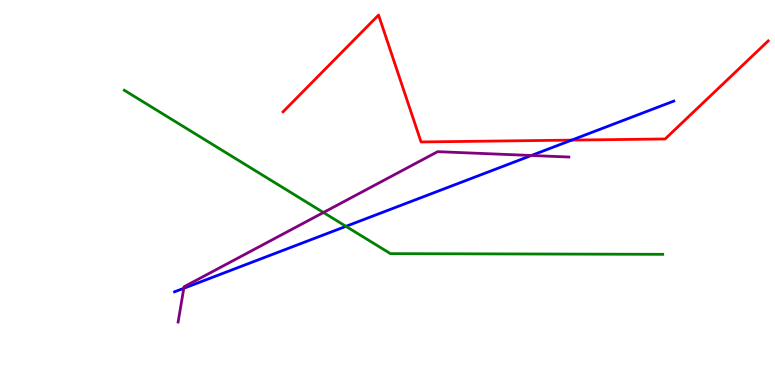[{'lines': ['blue', 'red'], 'intersections': [{'x': 7.38, 'y': 6.36}]}, {'lines': ['green', 'red'], 'intersections': []}, {'lines': ['purple', 'red'], 'intersections': []}, {'lines': ['blue', 'green'], 'intersections': [{'x': 4.46, 'y': 4.12}]}, {'lines': ['blue', 'purple'], 'intersections': [{'x': 2.37, 'y': 2.51}, {'x': 6.86, 'y': 5.96}]}, {'lines': ['green', 'purple'], 'intersections': [{'x': 4.17, 'y': 4.48}]}]